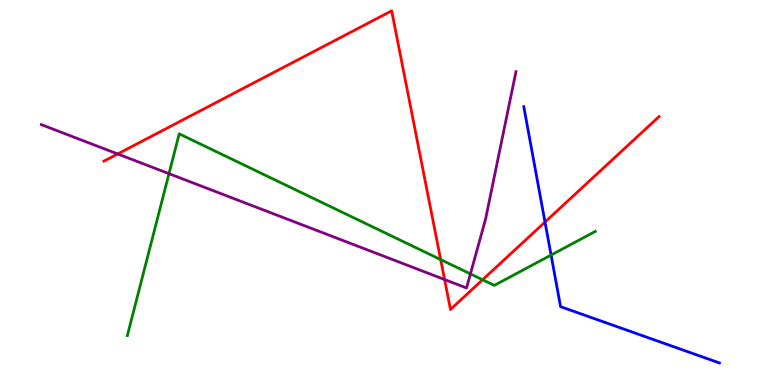[{'lines': ['blue', 'red'], 'intersections': [{'x': 7.03, 'y': 4.23}]}, {'lines': ['green', 'red'], 'intersections': [{'x': 5.69, 'y': 3.26}, {'x': 6.23, 'y': 2.73}]}, {'lines': ['purple', 'red'], 'intersections': [{'x': 1.52, 'y': 6.0}, {'x': 5.74, 'y': 2.74}]}, {'lines': ['blue', 'green'], 'intersections': [{'x': 7.11, 'y': 3.38}]}, {'lines': ['blue', 'purple'], 'intersections': []}, {'lines': ['green', 'purple'], 'intersections': [{'x': 2.18, 'y': 5.49}, {'x': 6.07, 'y': 2.89}]}]